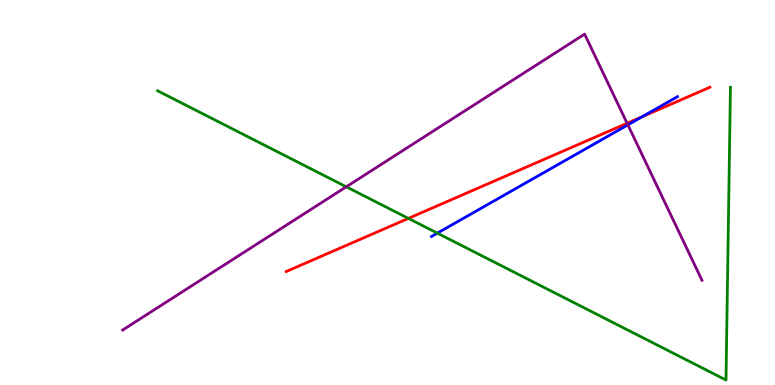[{'lines': ['blue', 'red'], 'intersections': [{'x': 8.29, 'y': 6.97}]}, {'lines': ['green', 'red'], 'intersections': [{'x': 5.27, 'y': 4.33}]}, {'lines': ['purple', 'red'], 'intersections': [{'x': 8.09, 'y': 6.8}]}, {'lines': ['blue', 'green'], 'intersections': [{'x': 5.64, 'y': 3.94}]}, {'lines': ['blue', 'purple'], 'intersections': [{'x': 8.1, 'y': 6.76}]}, {'lines': ['green', 'purple'], 'intersections': [{'x': 4.47, 'y': 5.15}]}]